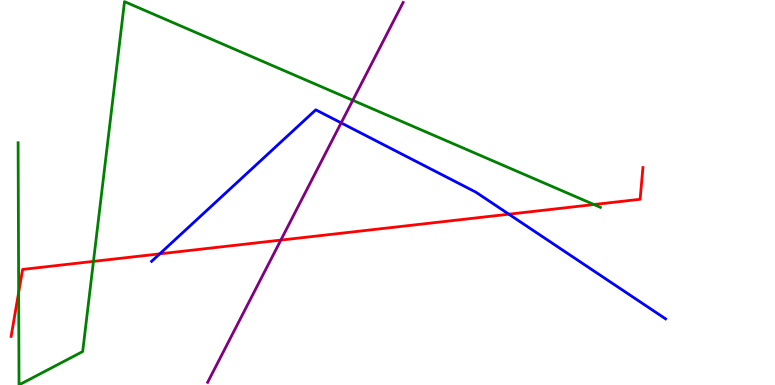[{'lines': ['blue', 'red'], 'intersections': [{'x': 2.06, 'y': 3.41}, {'x': 6.57, 'y': 4.44}]}, {'lines': ['green', 'red'], 'intersections': [{'x': 0.241, 'y': 2.41}, {'x': 1.21, 'y': 3.21}, {'x': 7.66, 'y': 4.69}]}, {'lines': ['purple', 'red'], 'intersections': [{'x': 3.62, 'y': 3.76}]}, {'lines': ['blue', 'green'], 'intersections': []}, {'lines': ['blue', 'purple'], 'intersections': [{'x': 4.4, 'y': 6.81}]}, {'lines': ['green', 'purple'], 'intersections': [{'x': 4.55, 'y': 7.39}]}]